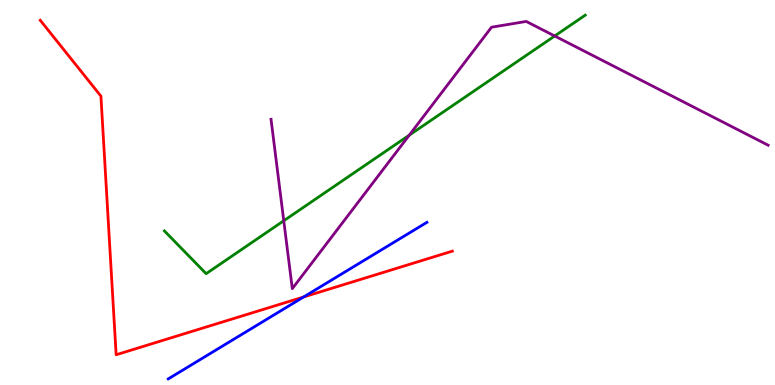[{'lines': ['blue', 'red'], 'intersections': [{'x': 3.92, 'y': 2.29}]}, {'lines': ['green', 'red'], 'intersections': []}, {'lines': ['purple', 'red'], 'intersections': []}, {'lines': ['blue', 'green'], 'intersections': []}, {'lines': ['blue', 'purple'], 'intersections': []}, {'lines': ['green', 'purple'], 'intersections': [{'x': 3.66, 'y': 4.27}, {'x': 5.28, 'y': 6.49}, {'x': 7.16, 'y': 9.07}]}]